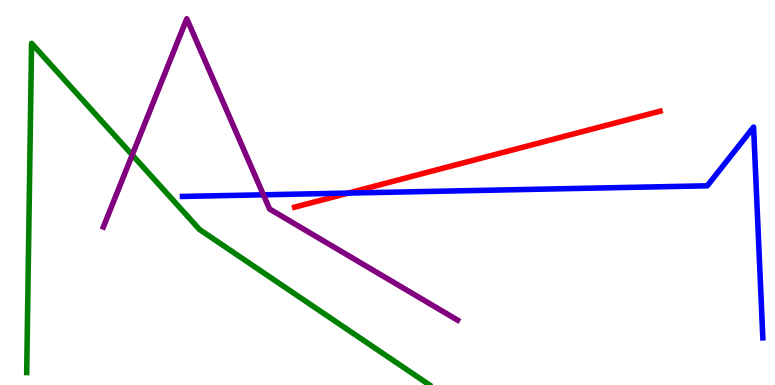[{'lines': ['blue', 'red'], 'intersections': [{'x': 4.49, 'y': 4.98}]}, {'lines': ['green', 'red'], 'intersections': []}, {'lines': ['purple', 'red'], 'intersections': []}, {'lines': ['blue', 'green'], 'intersections': []}, {'lines': ['blue', 'purple'], 'intersections': [{'x': 3.4, 'y': 4.94}]}, {'lines': ['green', 'purple'], 'intersections': [{'x': 1.71, 'y': 5.98}]}]